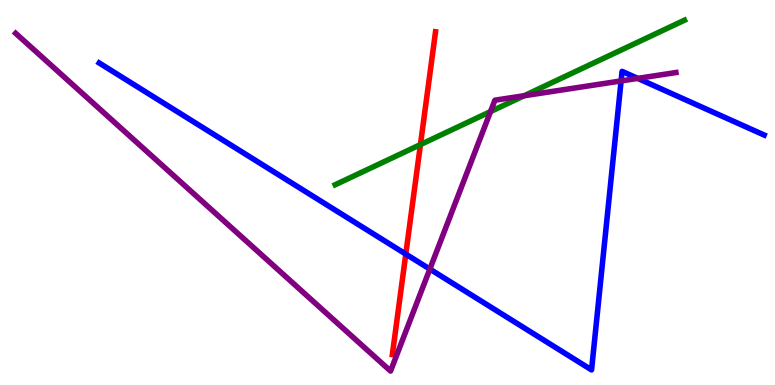[{'lines': ['blue', 'red'], 'intersections': [{'x': 5.24, 'y': 3.4}]}, {'lines': ['green', 'red'], 'intersections': [{'x': 5.43, 'y': 6.24}]}, {'lines': ['purple', 'red'], 'intersections': []}, {'lines': ['blue', 'green'], 'intersections': []}, {'lines': ['blue', 'purple'], 'intersections': [{'x': 5.55, 'y': 3.01}, {'x': 8.01, 'y': 7.9}, {'x': 8.23, 'y': 7.96}]}, {'lines': ['green', 'purple'], 'intersections': [{'x': 6.33, 'y': 7.1}, {'x': 6.76, 'y': 7.51}]}]